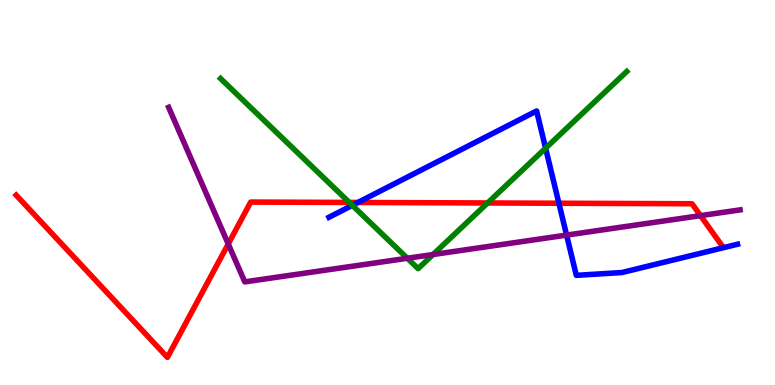[{'lines': ['blue', 'red'], 'intersections': [{'x': 4.62, 'y': 4.74}, {'x': 7.21, 'y': 4.72}]}, {'lines': ['green', 'red'], 'intersections': [{'x': 4.51, 'y': 4.74}, {'x': 6.29, 'y': 4.73}]}, {'lines': ['purple', 'red'], 'intersections': [{'x': 2.95, 'y': 3.66}, {'x': 9.04, 'y': 4.4}]}, {'lines': ['blue', 'green'], 'intersections': [{'x': 4.55, 'y': 4.67}, {'x': 7.04, 'y': 6.15}]}, {'lines': ['blue', 'purple'], 'intersections': [{'x': 7.31, 'y': 3.89}]}, {'lines': ['green', 'purple'], 'intersections': [{'x': 5.26, 'y': 3.29}, {'x': 5.59, 'y': 3.39}]}]